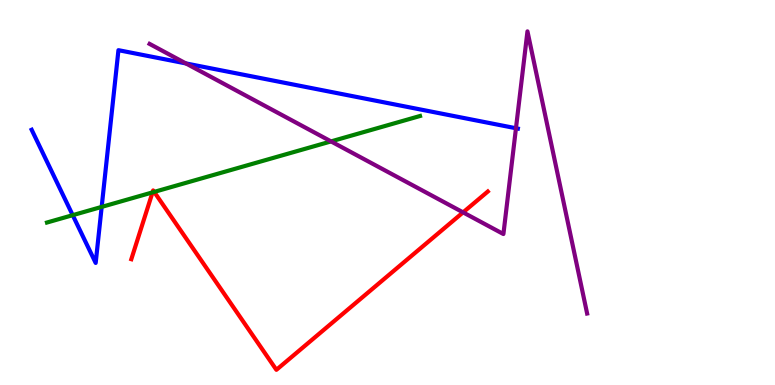[{'lines': ['blue', 'red'], 'intersections': []}, {'lines': ['green', 'red'], 'intersections': [{'x': 1.97, 'y': 5.0}, {'x': 1.99, 'y': 5.02}]}, {'lines': ['purple', 'red'], 'intersections': [{'x': 5.98, 'y': 4.48}]}, {'lines': ['blue', 'green'], 'intersections': [{'x': 0.938, 'y': 4.41}, {'x': 1.31, 'y': 4.63}]}, {'lines': ['blue', 'purple'], 'intersections': [{'x': 2.4, 'y': 8.35}, {'x': 6.66, 'y': 6.67}]}, {'lines': ['green', 'purple'], 'intersections': [{'x': 4.27, 'y': 6.33}]}]